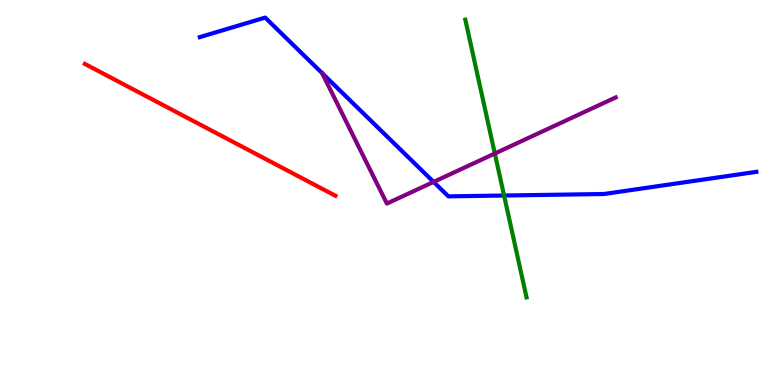[{'lines': ['blue', 'red'], 'intersections': []}, {'lines': ['green', 'red'], 'intersections': []}, {'lines': ['purple', 'red'], 'intersections': []}, {'lines': ['blue', 'green'], 'intersections': [{'x': 6.5, 'y': 4.92}]}, {'lines': ['blue', 'purple'], 'intersections': [{'x': 5.59, 'y': 5.28}]}, {'lines': ['green', 'purple'], 'intersections': [{'x': 6.38, 'y': 6.01}]}]